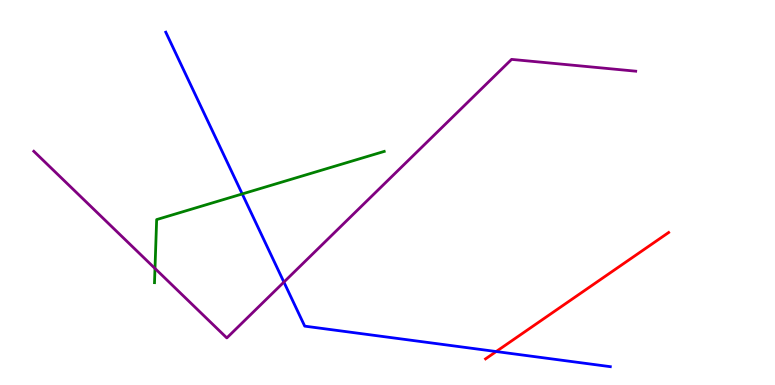[{'lines': ['blue', 'red'], 'intersections': [{'x': 6.4, 'y': 0.869}]}, {'lines': ['green', 'red'], 'intersections': []}, {'lines': ['purple', 'red'], 'intersections': []}, {'lines': ['blue', 'green'], 'intersections': [{'x': 3.13, 'y': 4.96}]}, {'lines': ['blue', 'purple'], 'intersections': [{'x': 3.66, 'y': 2.67}]}, {'lines': ['green', 'purple'], 'intersections': [{'x': 2.0, 'y': 3.03}]}]